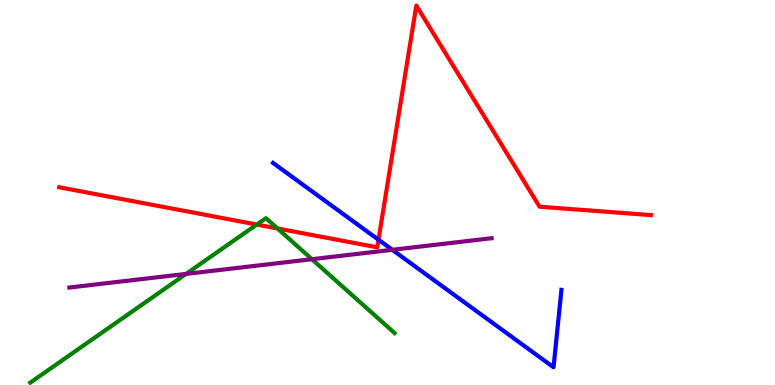[{'lines': ['blue', 'red'], 'intersections': [{'x': 4.88, 'y': 3.77}]}, {'lines': ['green', 'red'], 'intersections': [{'x': 3.31, 'y': 4.17}, {'x': 3.58, 'y': 4.07}]}, {'lines': ['purple', 'red'], 'intersections': []}, {'lines': ['blue', 'green'], 'intersections': []}, {'lines': ['blue', 'purple'], 'intersections': [{'x': 5.06, 'y': 3.51}]}, {'lines': ['green', 'purple'], 'intersections': [{'x': 2.4, 'y': 2.89}, {'x': 4.02, 'y': 3.27}]}]